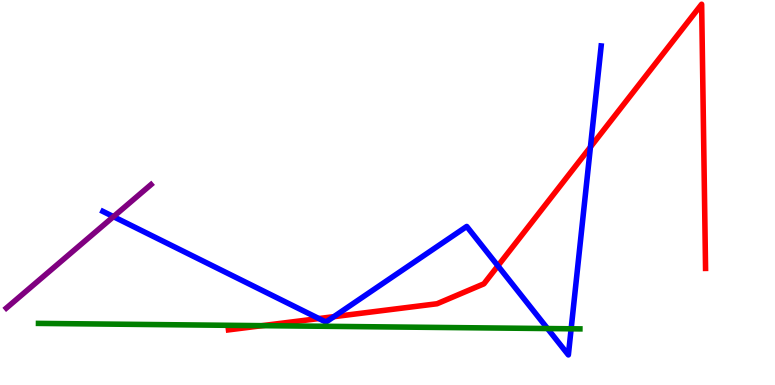[{'lines': ['blue', 'red'], 'intersections': [{'x': 4.11, 'y': 1.73}, {'x': 4.31, 'y': 1.77}, {'x': 6.42, 'y': 3.1}, {'x': 7.62, 'y': 6.18}]}, {'lines': ['green', 'red'], 'intersections': [{'x': 3.38, 'y': 1.54}]}, {'lines': ['purple', 'red'], 'intersections': []}, {'lines': ['blue', 'green'], 'intersections': [{'x': 7.06, 'y': 1.47}, {'x': 7.37, 'y': 1.46}]}, {'lines': ['blue', 'purple'], 'intersections': [{'x': 1.46, 'y': 4.37}]}, {'lines': ['green', 'purple'], 'intersections': []}]